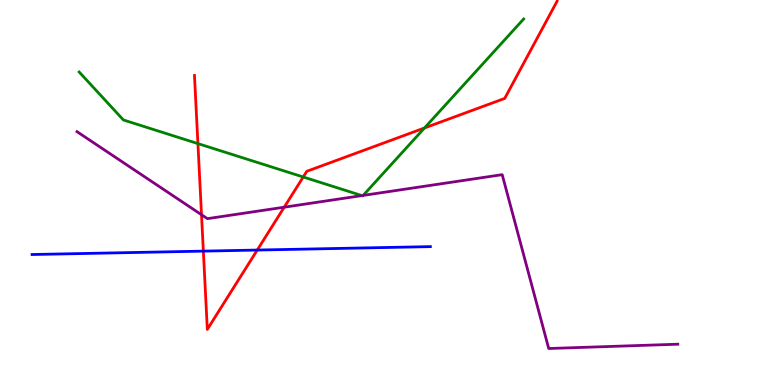[{'lines': ['blue', 'red'], 'intersections': [{'x': 2.62, 'y': 3.48}, {'x': 3.32, 'y': 3.51}]}, {'lines': ['green', 'red'], 'intersections': [{'x': 2.55, 'y': 6.27}, {'x': 3.91, 'y': 5.4}, {'x': 5.48, 'y': 6.68}]}, {'lines': ['purple', 'red'], 'intersections': [{'x': 2.6, 'y': 4.42}, {'x': 3.67, 'y': 4.62}]}, {'lines': ['blue', 'green'], 'intersections': []}, {'lines': ['blue', 'purple'], 'intersections': []}, {'lines': ['green', 'purple'], 'intersections': [{'x': 4.67, 'y': 4.92}, {'x': 4.69, 'y': 4.92}]}]